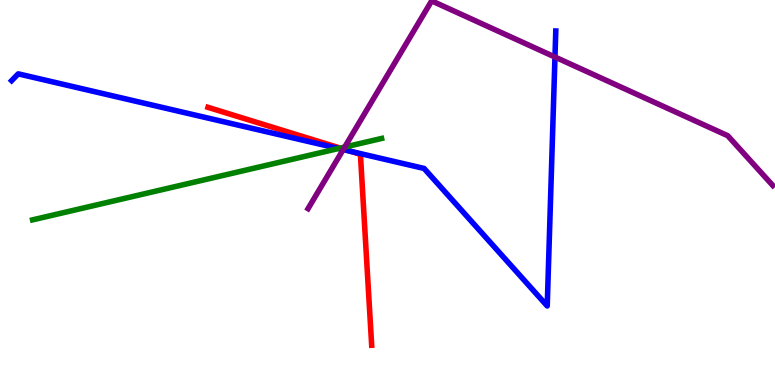[{'lines': ['blue', 'red'], 'intersections': [{'x': 4.53, 'y': 6.07}]}, {'lines': ['green', 'red'], 'intersections': [{'x': 4.39, 'y': 6.15}]}, {'lines': ['purple', 'red'], 'intersections': [{'x': 4.43, 'y': 6.13}]}, {'lines': ['blue', 'green'], 'intersections': [{'x': 4.37, 'y': 6.14}]}, {'lines': ['blue', 'purple'], 'intersections': [{'x': 4.43, 'y': 6.11}, {'x': 7.16, 'y': 8.52}]}, {'lines': ['green', 'purple'], 'intersections': [{'x': 4.45, 'y': 6.18}]}]